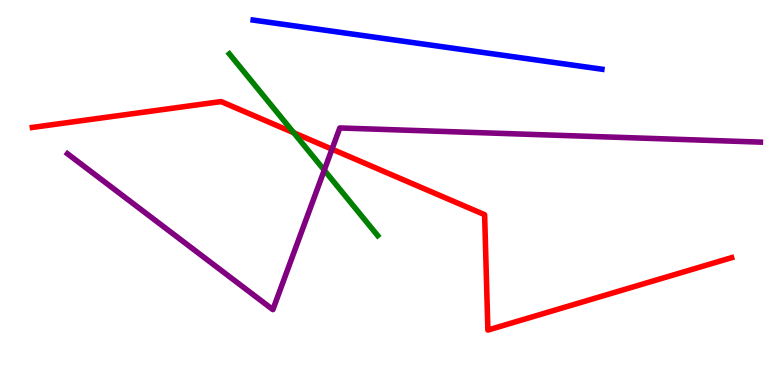[{'lines': ['blue', 'red'], 'intersections': []}, {'lines': ['green', 'red'], 'intersections': [{'x': 3.79, 'y': 6.55}]}, {'lines': ['purple', 'red'], 'intersections': [{'x': 4.28, 'y': 6.13}]}, {'lines': ['blue', 'green'], 'intersections': []}, {'lines': ['blue', 'purple'], 'intersections': []}, {'lines': ['green', 'purple'], 'intersections': [{'x': 4.18, 'y': 5.58}]}]